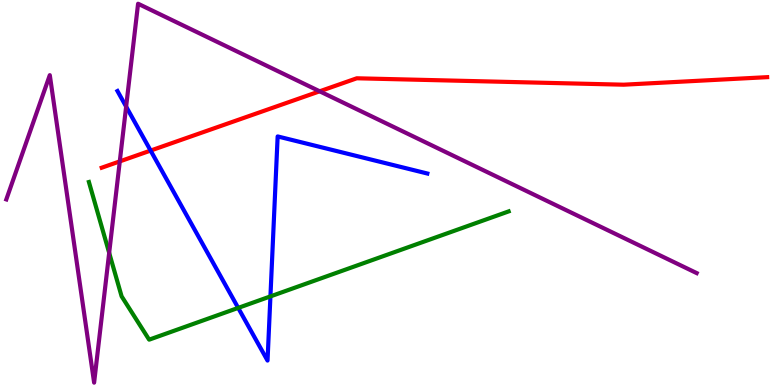[{'lines': ['blue', 'red'], 'intersections': [{'x': 1.94, 'y': 6.09}]}, {'lines': ['green', 'red'], 'intersections': []}, {'lines': ['purple', 'red'], 'intersections': [{'x': 1.55, 'y': 5.81}, {'x': 4.12, 'y': 7.63}]}, {'lines': ['blue', 'green'], 'intersections': [{'x': 3.07, 'y': 2.0}, {'x': 3.49, 'y': 2.3}]}, {'lines': ['blue', 'purple'], 'intersections': [{'x': 1.63, 'y': 7.23}]}, {'lines': ['green', 'purple'], 'intersections': [{'x': 1.41, 'y': 3.43}]}]